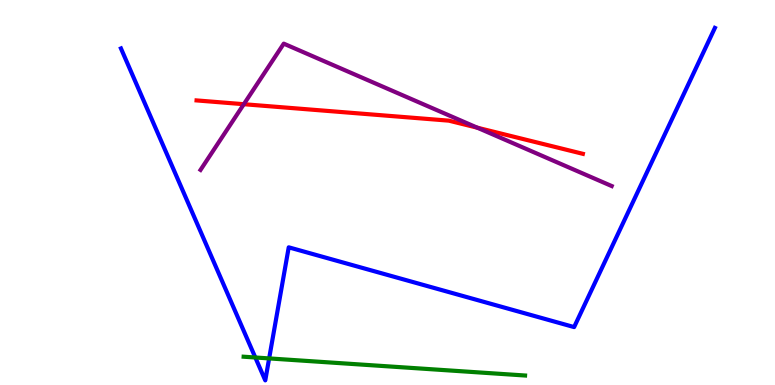[{'lines': ['blue', 'red'], 'intersections': []}, {'lines': ['green', 'red'], 'intersections': []}, {'lines': ['purple', 'red'], 'intersections': [{'x': 3.15, 'y': 7.29}, {'x': 6.16, 'y': 6.68}]}, {'lines': ['blue', 'green'], 'intersections': [{'x': 3.29, 'y': 0.715}, {'x': 3.47, 'y': 0.691}]}, {'lines': ['blue', 'purple'], 'intersections': []}, {'lines': ['green', 'purple'], 'intersections': []}]